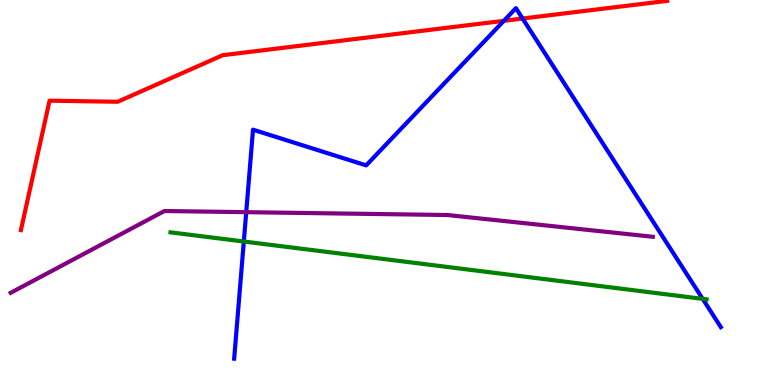[{'lines': ['blue', 'red'], 'intersections': [{'x': 6.5, 'y': 9.46}, {'x': 6.74, 'y': 9.52}]}, {'lines': ['green', 'red'], 'intersections': []}, {'lines': ['purple', 'red'], 'intersections': []}, {'lines': ['blue', 'green'], 'intersections': [{'x': 3.15, 'y': 3.73}, {'x': 9.07, 'y': 2.24}]}, {'lines': ['blue', 'purple'], 'intersections': [{'x': 3.18, 'y': 4.49}]}, {'lines': ['green', 'purple'], 'intersections': []}]